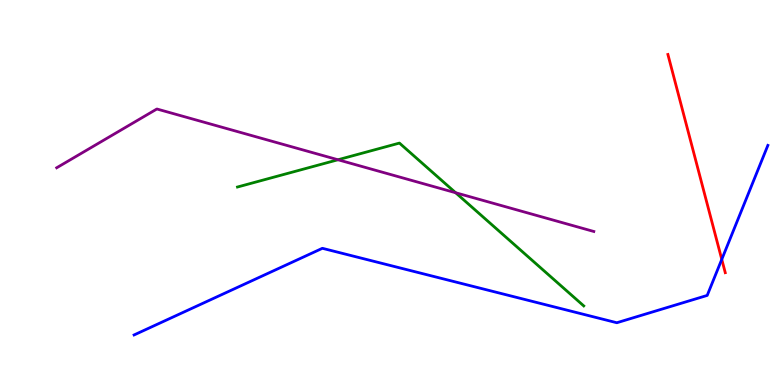[{'lines': ['blue', 'red'], 'intersections': [{'x': 9.31, 'y': 3.26}]}, {'lines': ['green', 'red'], 'intersections': []}, {'lines': ['purple', 'red'], 'intersections': []}, {'lines': ['blue', 'green'], 'intersections': []}, {'lines': ['blue', 'purple'], 'intersections': []}, {'lines': ['green', 'purple'], 'intersections': [{'x': 4.36, 'y': 5.85}, {'x': 5.88, 'y': 4.99}]}]